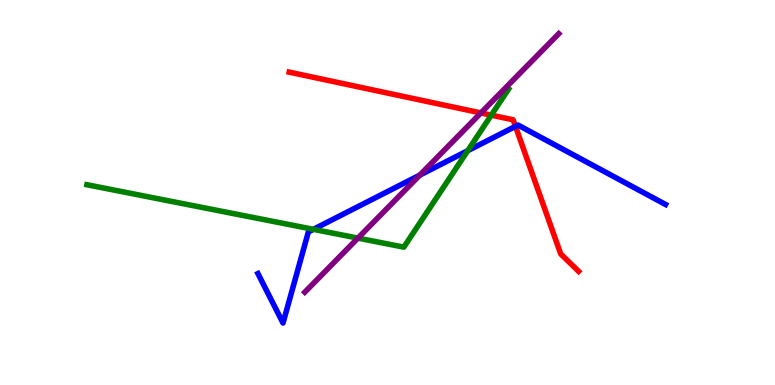[{'lines': ['blue', 'red'], 'intersections': [{'x': 6.65, 'y': 6.72}]}, {'lines': ['green', 'red'], 'intersections': [{'x': 6.34, 'y': 7.01}]}, {'lines': ['purple', 'red'], 'intersections': [{'x': 6.2, 'y': 7.07}]}, {'lines': ['blue', 'green'], 'intersections': [{'x': 4.04, 'y': 4.04}, {'x': 6.04, 'y': 6.09}]}, {'lines': ['blue', 'purple'], 'intersections': [{'x': 5.42, 'y': 5.45}]}, {'lines': ['green', 'purple'], 'intersections': [{'x': 4.62, 'y': 3.82}]}]